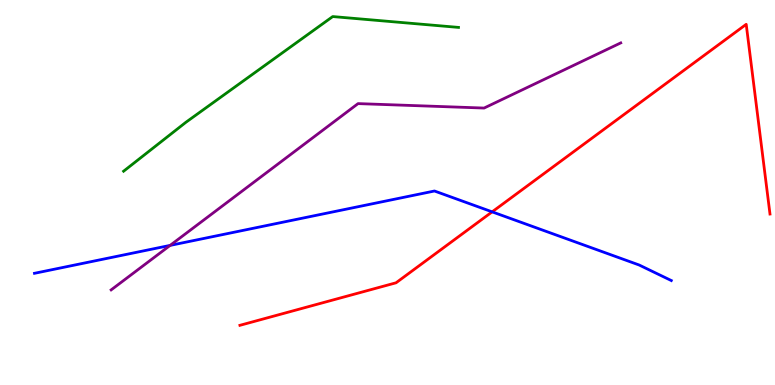[{'lines': ['blue', 'red'], 'intersections': [{'x': 6.35, 'y': 4.5}]}, {'lines': ['green', 'red'], 'intersections': []}, {'lines': ['purple', 'red'], 'intersections': []}, {'lines': ['blue', 'green'], 'intersections': []}, {'lines': ['blue', 'purple'], 'intersections': [{'x': 2.2, 'y': 3.63}]}, {'lines': ['green', 'purple'], 'intersections': []}]